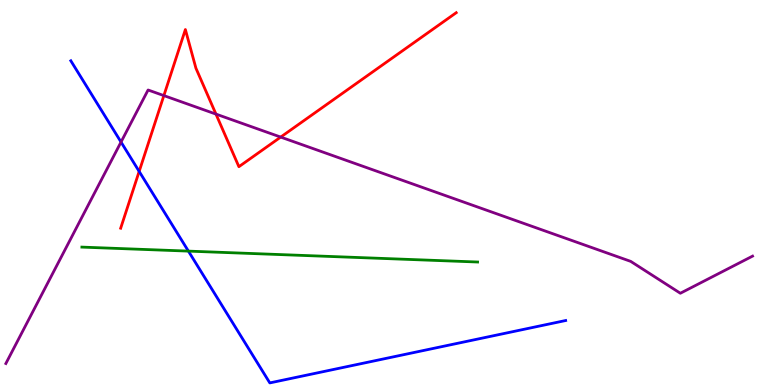[{'lines': ['blue', 'red'], 'intersections': [{'x': 1.8, 'y': 5.55}]}, {'lines': ['green', 'red'], 'intersections': []}, {'lines': ['purple', 'red'], 'intersections': [{'x': 2.11, 'y': 7.52}, {'x': 2.79, 'y': 7.04}, {'x': 3.62, 'y': 6.44}]}, {'lines': ['blue', 'green'], 'intersections': [{'x': 2.43, 'y': 3.48}]}, {'lines': ['blue', 'purple'], 'intersections': [{'x': 1.56, 'y': 6.31}]}, {'lines': ['green', 'purple'], 'intersections': []}]